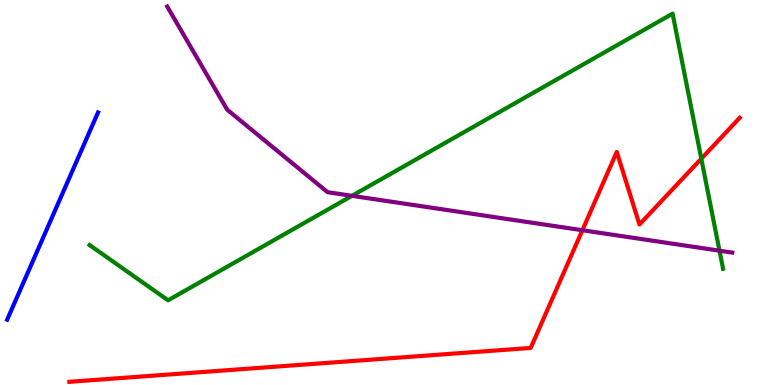[{'lines': ['blue', 'red'], 'intersections': []}, {'lines': ['green', 'red'], 'intersections': [{'x': 9.05, 'y': 5.88}]}, {'lines': ['purple', 'red'], 'intersections': [{'x': 7.51, 'y': 4.02}]}, {'lines': ['blue', 'green'], 'intersections': []}, {'lines': ['blue', 'purple'], 'intersections': []}, {'lines': ['green', 'purple'], 'intersections': [{'x': 4.54, 'y': 4.91}, {'x': 9.28, 'y': 3.49}]}]